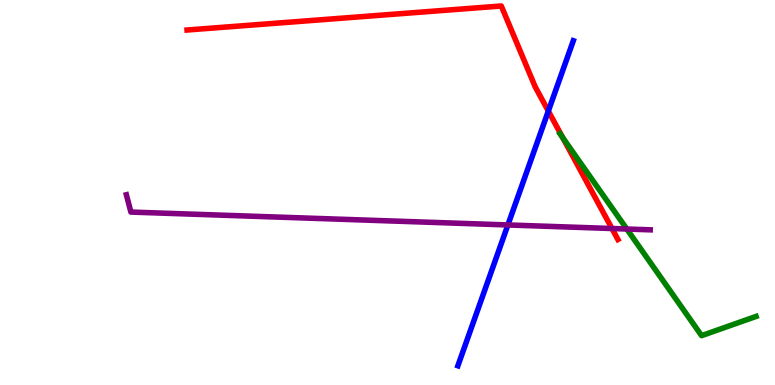[{'lines': ['blue', 'red'], 'intersections': [{'x': 7.08, 'y': 7.11}]}, {'lines': ['green', 'red'], 'intersections': [{'x': 7.26, 'y': 6.42}]}, {'lines': ['purple', 'red'], 'intersections': [{'x': 7.9, 'y': 4.06}]}, {'lines': ['blue', 'green'], 'intersections': []}, {'lines': ['blue', 'purple'], 'intersections': [{'x': 6.55, 'y': 4.16}]}, {'lines': ['green', 'purple'], 'intersections': [{'x': 8.09, 'y': 4.05}]}]